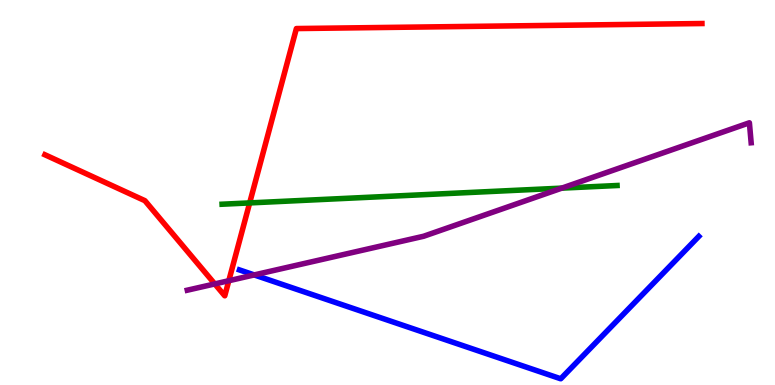[{'lines': ['blue', 'red'], 'intersections': []}, {'lines': ['green', 'red'], 'intersections': [{'x': 3.22, 'y': 4.73}]}, {'lines': ['purple', 'red'], 'intersections': [{'x': 2.77, 'y': 2.63}, {'x': 2.95, 'y': 2.71}]}, {'lines': ['blue', 'green'], 'intersections': []}, {'lines': ['blue', 'purple'], 'intersections': [{'x': 3.28, 'y': 2.86}]}, {'lines': ['green', 'purple'], 'intersections': [{'x': 7.25, 'y': 5.11}]}]